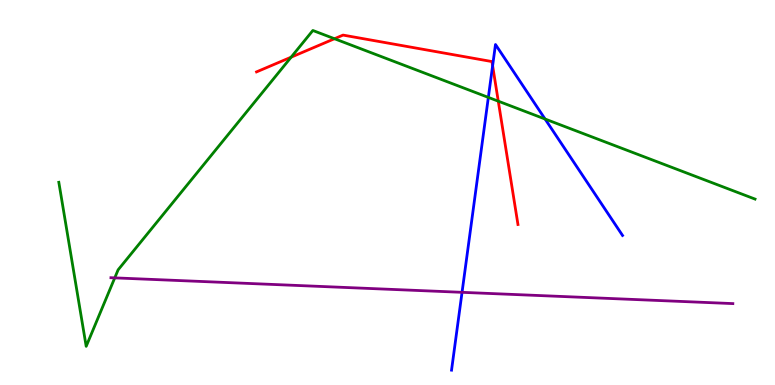[{'lines': ['blue', 'red'], 'intersections': [{'x': 6.36, 'y': 8.29}]}, {'lines': ['green', 'red'], 'intersections': [{'x': 3.76, 'y': 8.52}, {'x': 4.32, 'y': 8.99}, {'x': 6.43, 'y': 7.37}]}, {'lines': ['purple', 'red'], 'intersections': []}, {'lines': ['blue', 'green'], 'intersections': [{'x': 6.3, 'y': 7.47}, {'x': 7.03, 'y': 6.91}]}, {'lines': ['blue', 'purple'], 'intersections': [{'x': 5.96, 'y': 2.41}]}, {'lines': ['green', 'purple'], 'intersections': [{'x': 1.48, 'y': 2.78}]}]